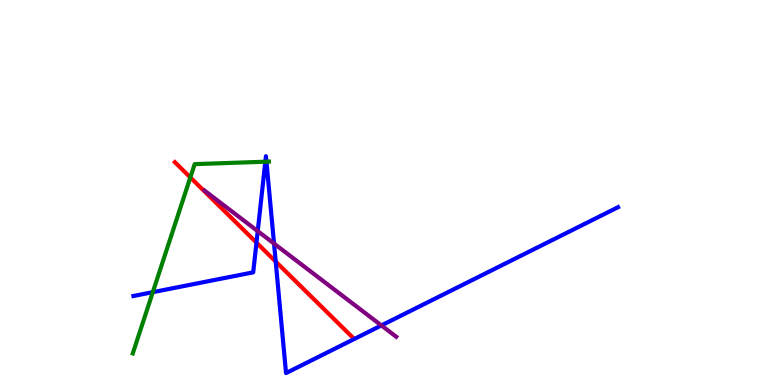[{'lines': ['blue', 'red'], 'intersections': [{'x': 3.31, 'y': 3.7}, {'x': 3.56, 'y': 3.21}]}, {'lines': ['green', 'red'], 'intersections': [{'x': 2.46, 'y': 5.39}]}, {'lines': ['purple', 'red'], 'intersections': []}, {'lines': ['blue', 'green'], 'intersections': [{'x': 1.97, 'y': 2.41}, {'x': 3.42, 'y': 5.8}, {'x': 3.44, 'y': 5.8}]}, {'lines': ['blue', 'purple'], 'intersections': [{'x': 3.33, 'y': 4.0}, {'x': 3.54, 'y': 3.67}, {'x': 4.92, 'y': 1.55}]}, {'lines': ['green', 'purple'], 'intersections': []}]